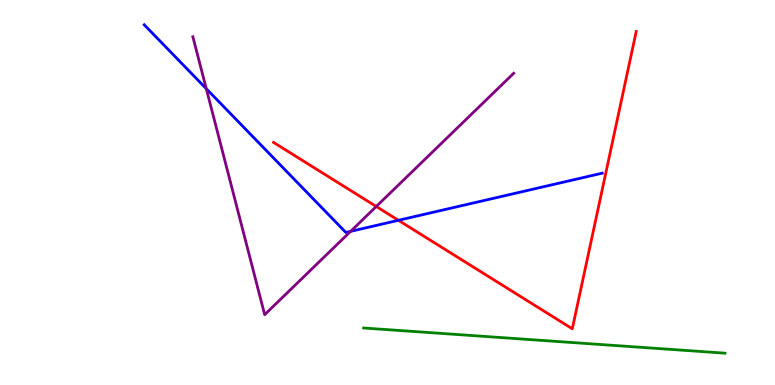[{'lines': ['blue', 'red'], 'intersections': [{'x': 5.14, 'y': 4.28}]}, {'lines': ['green', 'red'], 'intersections': []}, {'lines': ['purple', 'red'], 'intersections': [{'x': 4.86, 'y': 4.64}]}, {'lines': ['blue', 'green'], 'intersections': []}, {'lines': ['blue', 'purple'], 'intersections': [{'x': 2.66, 'y': 7.7}, {'x': 4.52, 'y': 3.99}]}, {'lines': ['green', 'purple'], 'intersections': []}]